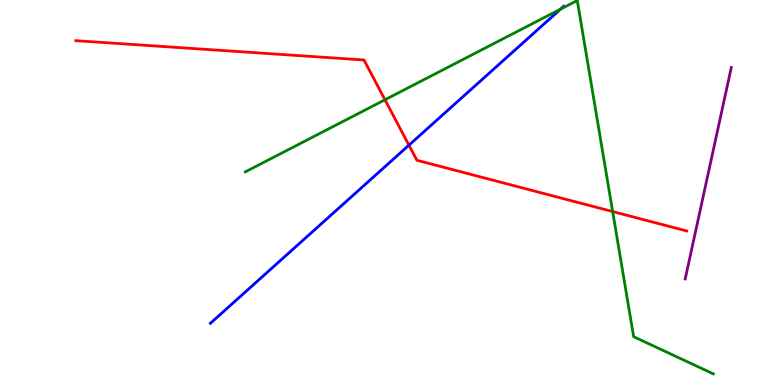[{'lines': ['blue', 'red'], 'intersections': [{'x': 5.28, 'y': 6.23}]}, {'lines': ['green', 'red'], 'intersections': [{'x': 4.97, 'y': 7.41}, {'x': 7.91, 'y': 4.51}]}, {'lines': ['purple', 'red'], 'intersections': []}, {'lines': ['blue', 'green'], 'intersections': [{'x': 7.23, 'y': 9.76}]}, {'lines': ['blue', 'purple'], 'intersections': []}, {'lines': ['green', 'purple'], 'intersections': []}]